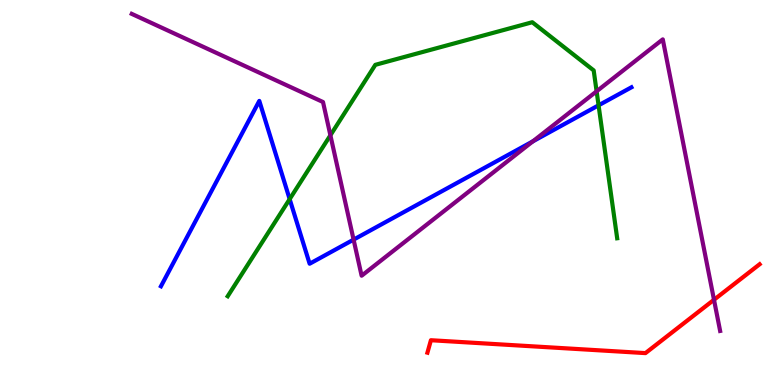[{'lines': ['blue', 'red'], 'intersections': []}, {'lines': ['green', 'red'], 'intersections': []}, {'lines': ['purple', 'red'], 'intersections': [{'x': 9.21, 'y': 2.21}]}, {'lines': ['blue', 'green'], 'intersections': [{'x': 3.74, 'y': 4.83}, {'x': 7.72, 'y': 7.26}]}, {'lines': ['blue', 'purple'], 'intersections': [{'x': 4.56, 'y': 3.78}, {'x': 6.88, 'y': 6.33}]}, {'lines': ['green', 'purple'], 'intersections': [{'x': 4.26, 'y': 6.49}, {'x': 7.7, 'y': 7.63}]}]